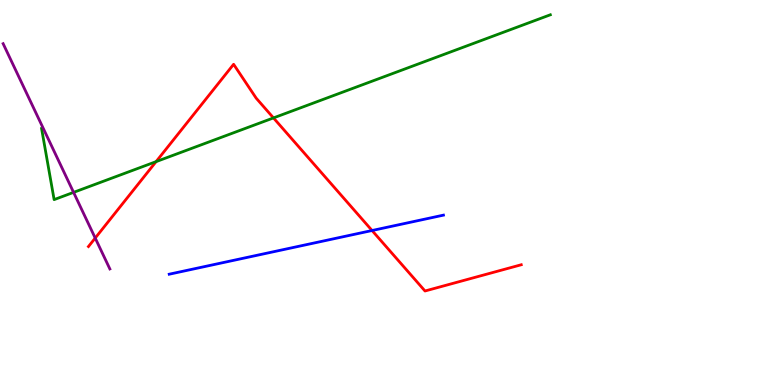[{'lines': ['blue', 'red'], 'intersections': [{'x': 4.8, 'y': 4.01}]}, {'lines': ['green', 'red'], 'intersections': [{'x': 2.01, 'y': 5.8}, {'x': 3.53, 'y': 6.94}]}, {'lines': ['purple', 'red'], 'intersections': [{'x': 1.23, 'y': 3.82}]}, {'lines': ['blue', 'green'], 'intersections': []}, {'lines': ['blue', 'purple'], 'intersections': []}, {'lines': ['green', 'purple'], 'intersections': [{'x': 0.949, 'y': 5.0}]}]